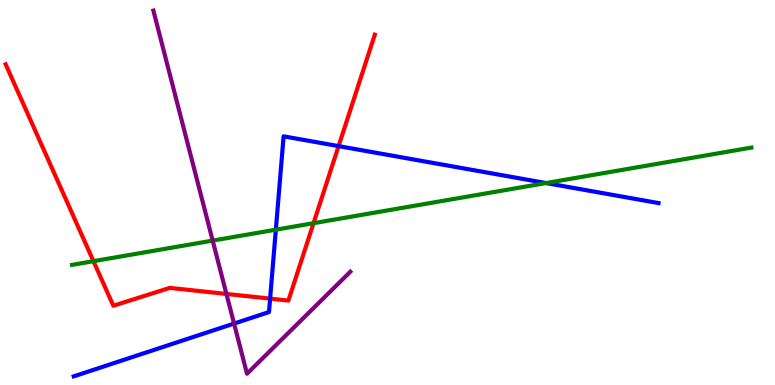[{'lines': ['blue', 'red'], 'intersections': [{'x': 3.49, 'y': 2.24}, {'x': 4.37, 'y': 6.2}]}, {'lines': ['green', 'red'], 'intersections': [{'x': 1.21, 'y': 3.22}, {'x': 4.05, 'y': 4.2}]}, {'lines': ['purple', 'red'], 'intersections': [{'x': 2.92, 'y': 2.37}]}, {'lines': ['blue', 'green'], 'intersections': [{'x': 3.56, 'y': 4.03}, {'x': 7.05, 'y': 5.25}]}, {'lines': ['blue', 'purple'], 'intersections': [{'x': 3.02, 'y': 1.6}]}, {'lines': ['green', 'purple'], 'intersections': [{'x': 2.74, 'y': 3.75}]}]